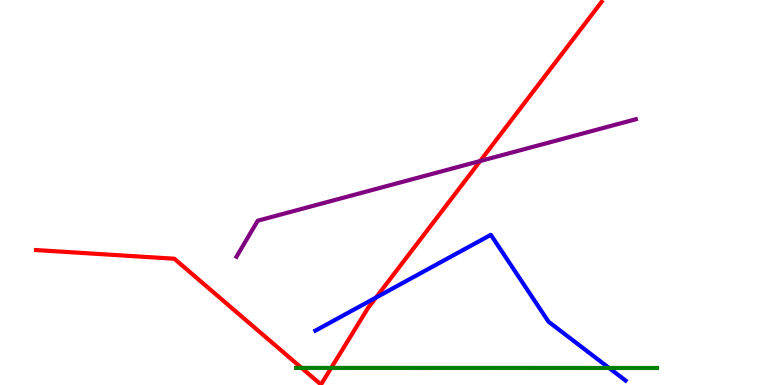[{'lines': ['blue', 'red'], 'intersections': [{'x': 4.85, 'y': 2.27}]}, {'lines': ['green', 'red'], 'intersections': [{'x': 3.89, 'y': 0.444}, {'x': 4.27, 'y': 0.444}]}, {'lines': ['purple', 'red'], 'intersections': [{'x': 6.2, 'y': 5.82}]}, {'lines': ['blue', 'green'], 'intersections': [{'x': 7.86, 'y': 0.442}]}, {'lines': ['blue', 'purple'], 'intersections': []}, {'lines': ['green', 'purple'], 'intersections': []}]